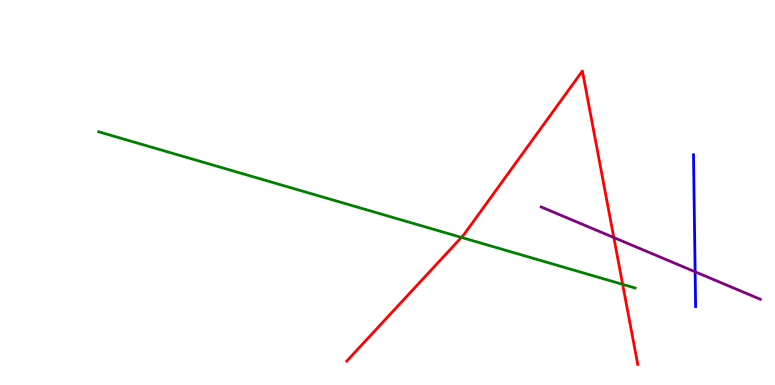[{'lines': ['blue', 'red'], 'intersections': []}, {'lines': ['green', 'red'], 'intersections': [{'x': 5.95, 'y': 3.83}, {'x': 8.03, 'y': 2.61}]}, {'lines': ['purple', 'red'], 'intersections': [{'x': 7.92, 'y': 3.83}]}, {'lines': ['blue', 'green'], 'intersections': []}, {'lines': ['blue', 'purple'], 'intersections': [{'x': 8.97, 'y': 2.94}]}, {'lines': ['green', 'purple'], 'intersections': []}]